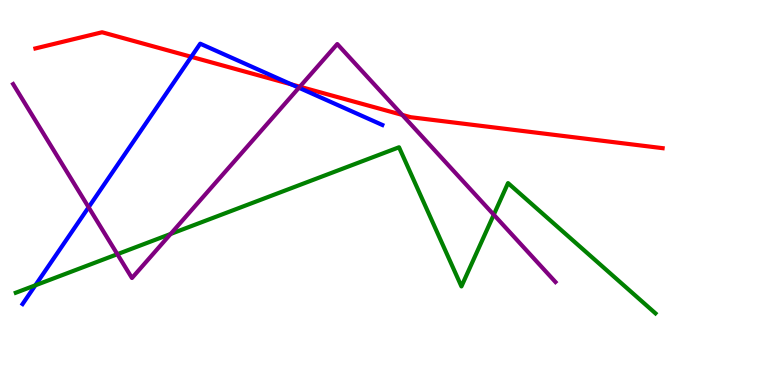[{'lines': ['blue', 'red'], 'intersections': [{'x': 2.47, 'y': 8.52}, {'x': 3.76, 'y': 7.81}]}, {'lines': ['green', 'red'], 'intersections': []}, {'lines': ['purple', 'red'], 'intersections': [{'x': 3.87, 'y': 7.75}, {'x': 5.19, 'y': 7.02}]}, {'lines': ['blue', 'green'], 'intersections': [{'x': 0.456, 'y': 2.59}]}, {'lines': ['blue', 'purple'], 'intersections': [{'x': 1.14, 'y': 4.62}, {'x': 3.86, 'y': 7.72}]}, {'lines': ['green', 'purple'], 'intersections': [{'x': 1.51, 'y': 3.4}, {'x': 2.2, 'y': 3.92}, {'x': 6.37, 'y': 4.42}]}]